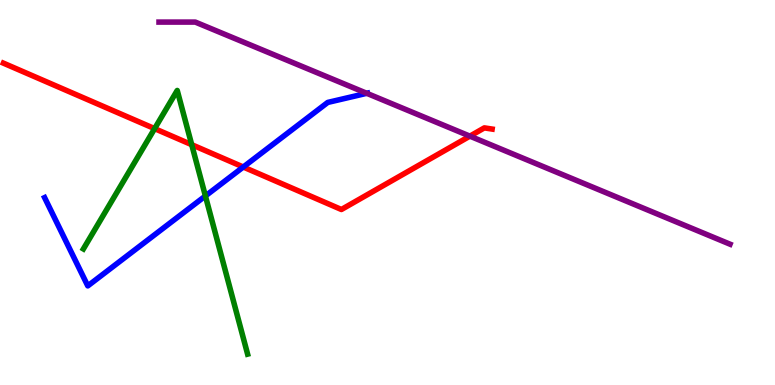[{'lines': ['blue', 'red'], 'intersections': [{'x': 3.14, 'y': 5.66}]}, {'lines': ['green', 'red'], 'intersections': [{'x': 2.0, 'y': 6.66}, {'x': 2.47, 'y': 6.24}]}, {'lines': ['purple', 'red'], 'intersections': [{'x': 6.06, 'y': 6.46}]}, {'lines': ['blue', 'green'], 'intersections': [{'x': 2.65, 'y': 4.91}]}, {'lines': ['blue', 'purple'], 'intersections': [{'x': 4.73, 'y': 7.58}]}, {'lines': ['green', 'purple'], 'intersections': []}]